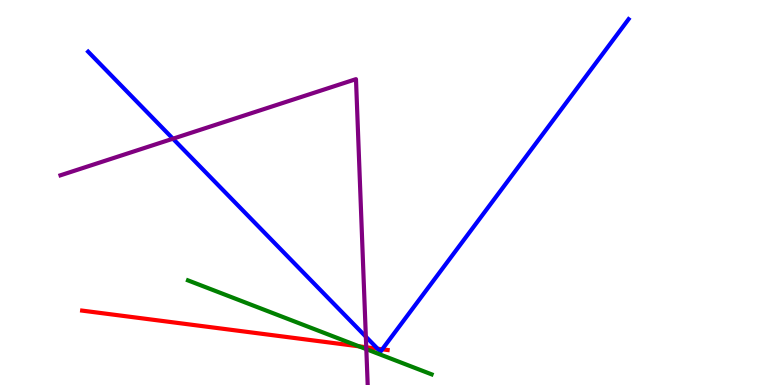[{'lines': ['blue', 'red'], 'intersections': [{'x': 4.87, 'y': 0.942}, {'x': 4.93, 'y': 0.927}]}, {'lines': ['green', 'red'], 'intersections': [{'x': 4.63, 'y': 1.0}]}, {'lines': ['purple', 'red'], 'intersections': [{'x': 4.73, 'y': 0.98}]}, {'lines': ['blue', 'green'], 'intersections': []}, {'lines': ['blue', 'purple'], 'intersections': [{'x': 2.23, 'y': 6.4}, {'x': 4.72, 'y': 1.26}]}, {'lines': ['green', 'purple'], 'intersections': [{'x': 4.73, 'y': 0.931}]}]